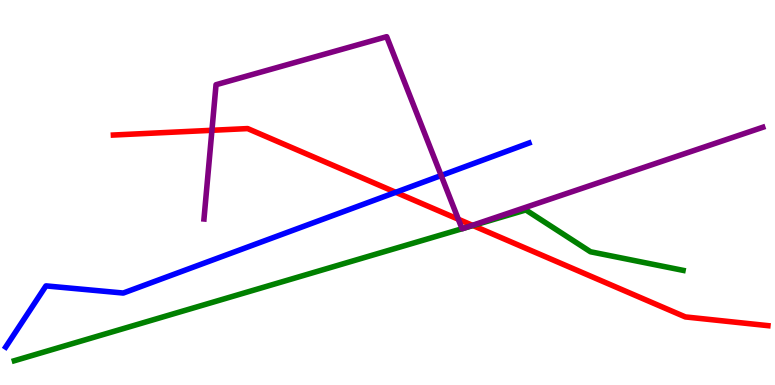[{'lines': ['blue', 'red'], 'intersections': [{'x': 5.11, 'y': 5.0}]}, {'lines': ['green', 'red'], 'intersections': [{'x': 6.1, 'y': 4.14}]}, {'lines': ['purple', 'red'], 'intersections': [{'x': 2.73, 'y': 6.62}, {'x': 5.91, 'y': 4.31}, {'x': 6.1, 'y': 4.15}]}, {'lines': ['blue', 'green'], 'intersections': []}, {'lines': ['blue', 'purple'], 'intersections': [{'x': 5.69, 'y': 5.44}]}, {'lines': ['green', 'purple'], 'intersections': [{'x': 5.96, 'y': 4.06}, {'x': 5.99, 'y': 4.07}]}]